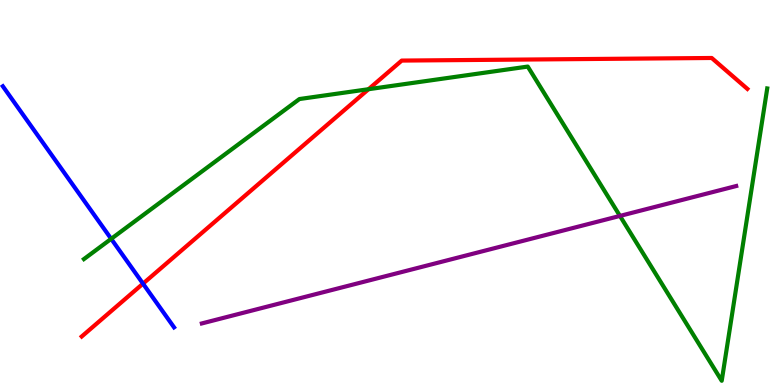[{'lines': ['blue', 'red'], 'intersections': [{'x': 1.85, 'y': 2.63}]}, {'lines': ['green', 'red'], 'intersections': [{'x': 4.76, 'y': 7.68}]}, {'lines': ['purple', 'red'], 'intersections': []}, {'lines': ['blue', 'green'], 'intersections': [{'x': 1.43, 'y': 3.8}]}, {'lines': ['blue', 'purple'], 'intersections': []}, {'lines': ['green', 'purple'], 'intersections': [{'x': 8.0, 'y': 4.39}]}]